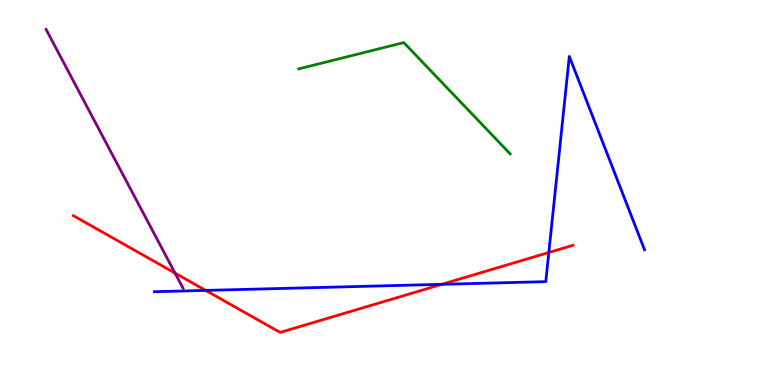[{'lines': ['blue', 'red'], 'intersections': [{'x': 2.65, 'y': 2.46}, {'x': 5.7, 'y': 2.61}, {'x': 7.08, 'y': 3.44}]}, {'lines': ['green', 'red'], 'intersections': []}, {'lines': ['purple', 'red'], 'intersections': [{'x': 2.26, 'y': 2.91}]}, {'lines': ['blue', 'green'], 'intersections': []}, {'lines': ['blue', 'purple'], 'intersections': []}, {'lines': ['green', 'purple'], 'intersections': []}]